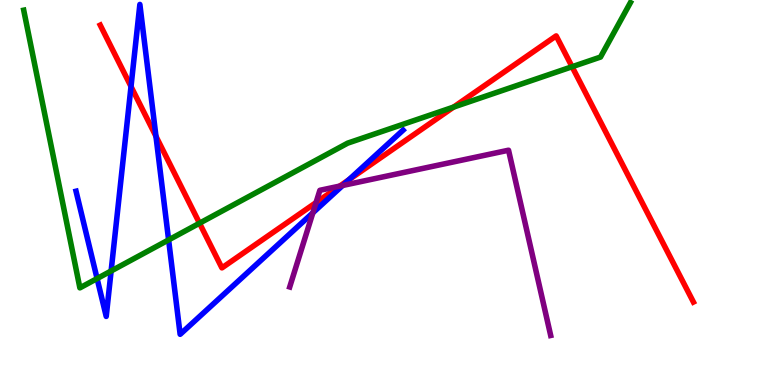[{'lines': ['blue', 'red'], 'intersections': [{'x': 1.69, 'y': 7.75}, {'x': 2.01, 'y': 6.46}, {'x': 4.5, 'y': 5.33}]}, {'lines': ['green', 'red'], 'intersections': [{'x': 2.57, 'y': 4.2}, {'x': 5.85, 'y': 7.22}, {'x': 7.38, 'y': 8.27}]}, {'lines': ['purple', 'red'], 'intersections': [{'x': 4.08, 'y': 4.74}, {'x': 4.38, 'y': 5.17}]}, {'lines': ['blue', 'green'], 'intersections': [{'x': 1.25, 'y': 2.76}, {'x': 1.43, 'y': 2.96}, {'x': 2.18, 'y': 3.77}]}, {'lines': ['blue', 'purple'], 'intersections': [{'x': 4.04, 'y': 4.47}, {'x': 4.42, 'y': 5.18}]}, {'lines': ['green', 'purple'], 'intersections': []}]